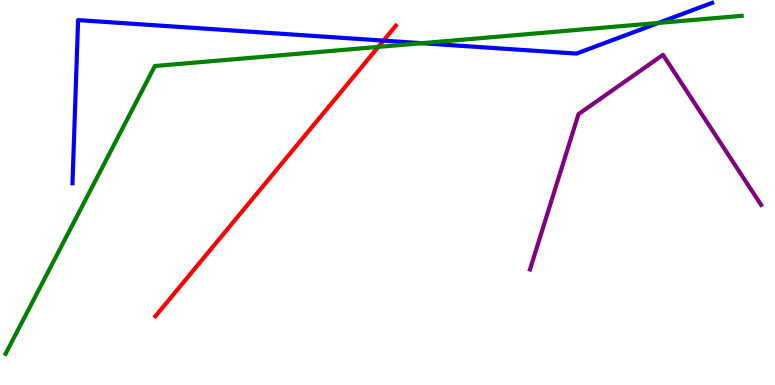[{'lines': ['blue', 'red'], 'intersections': [{'x': 4.95, 'y': 8.94}]}, {'lines': ['green', 'red'], 'intersections': [{'x': 4.88, 'y': 8.78}]}, {'lines': ['purple', 'red'], 'intersections': []}, {'lines': ['blue', 'green'], 'intersections': [{'x': 5.44, 'y': 8.88}, {'x': 8.5, 'y': 9.4}]}, {'lines': ['blue', 'purple'], 'intersections': []}, {'lines': ['green', 'purple'], 'intersections': []}]